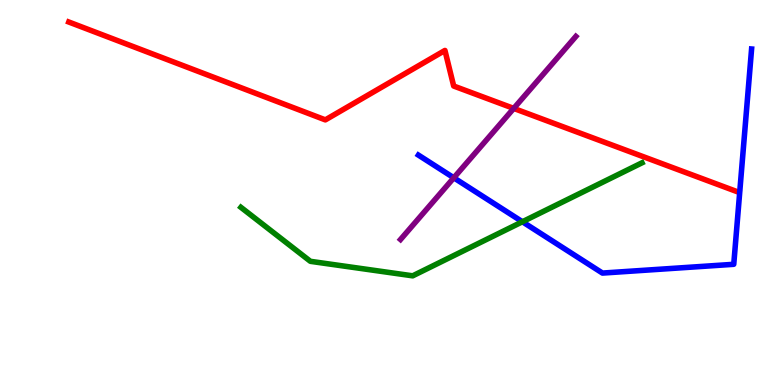[{'lines': ['blue', 'red'], 'intersections': []}, {'lines': ['green', 'red'], 'intersections': []}, {'lines': ['purple', 'red'], 'intersections': [{'x': 6.63, 'y': 7.18}]}, {'lines': ['blue', 'green'], 'intersections': [{'x': 6.74, 'y': 4.24}]}, {'lines': ['blue', 'purple'], 'intersections': [{'x': 5.86, 'y': 5.38}]}, {'lines': ['green', 'purple'], 'intersections': []}]